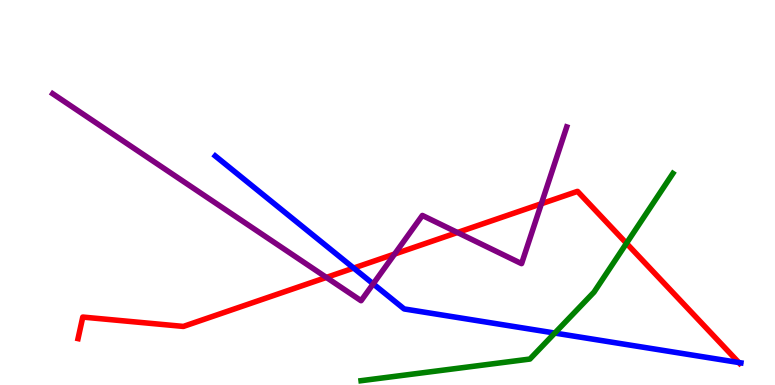[{'lines': ['blue', 'red'], 'intersections': [{'x': 4.56, 'y': 3.04}, {'x': 9.53, 'y': 0.584}]}, {'lines': ['green', 'red'], 'intersections': [{'x': 8.08, 'y': 3.68}]}, {'lines': ['purple', 'red'], 'intersections': [{'x': 4.21, 'y': 2.79}, {'x': 5.09, 'y': 3.4}, {'x': 5.9, 'y': 3.96}, {'x': 6.99, 'y': 4.71}]}, {'lines': ['blue', 'green'], 'intersections': [{'x': 7.16, 'y': 1.35}]}, {'lines': ['blue', 'purple'], 'intersections': [{'x': 4.82, 'y': 2.63}]}, {'lines': ['green', 'purple'], 'intersections': []}]